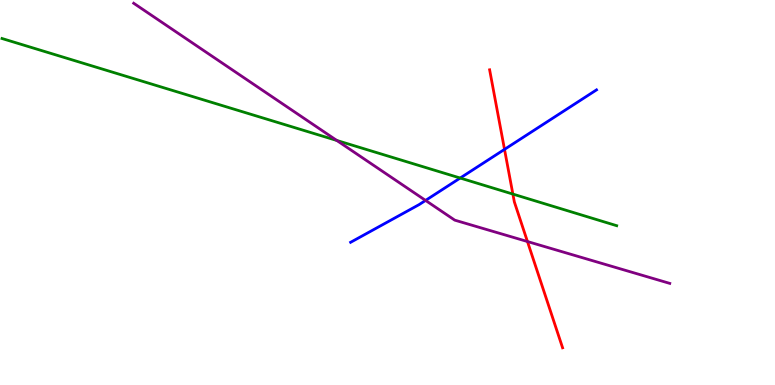[{'lines': ['blue', 'red'], 'intersections': [{'x': 6.51, 'y': 6.12}]}, {'lines': ['green', 'red'], 'intersections': [{'x': 6.62, 'y': 4.96}]}, {'lines': ['purple', 'red'], 'intersections': [{'x': 6.81, 'y': 3.73}]}, {'lines': ['blue', 'green'], 'intersections': [{'x': 5.94, 'y': 5.38}]}, {'lines': ['blue', 'purple'], 'intersections': [{'x': 5.49, 'y': 4.79}]}, {'lines': ['green', 'purple'], 'intersections': [{'x': 4.35, 'y': 6.35}]}]